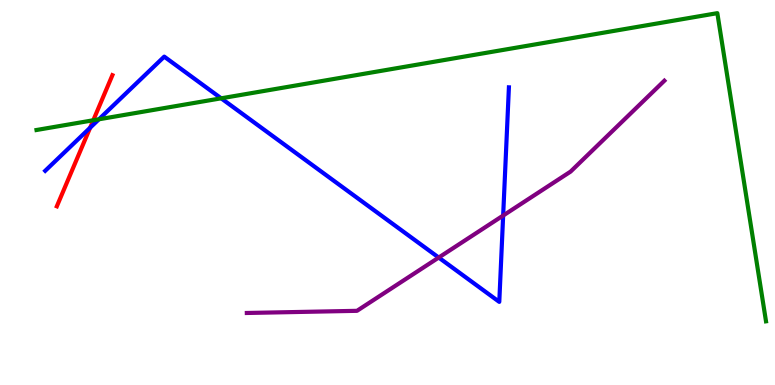[{'lines': ['blue', 'red'], 'intersections': [{'x': 1.16, 'y': 6.68}]}, {'lines': ['green', 'red'], 'intersections': [{'x': 1.2, 'y': 6.88}]}, {'lines': ['purple', 'red'], 'intersections': []}, {'lines': ['blue', 'green'], 'intersections': [{'x': 1.28, 'y': 6.9}, {'x': 2.85, 'y': 7.45}]}, {'lines': ['blue', 'purple'], 'intersections': [{'x': 5.66, 'y': 3.31}, {'x': 6.49, 'y': 4.4}]}, {'lines': ['green', 'purple'], 'intersections': []}]